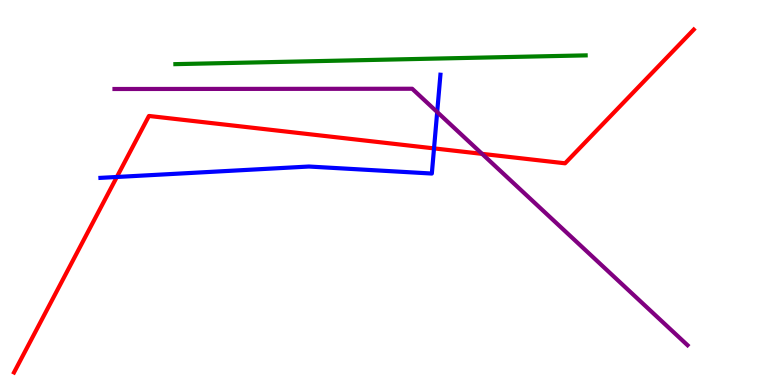[{'lines': ['blue', 'red'], 'intersections': [{'x': 1.51, 'y': 5.4}, {'x': 5.6, 'y': 6.15}]}, {'lines': ['green', 'red'], 'intersections': []}, {'lines': ['purple', 'red'], 'intersections': [{'x': 6.22, 'y': 6.0}]}, {'lines': ['blue', 'green'], 'intersections': []}, {'lines': ['blue', 'purple'], 'intersections': [{'x': 5.64, 'y': 7.09}]}, {'lines': ['green', 'purple'], 'intersections': []}]